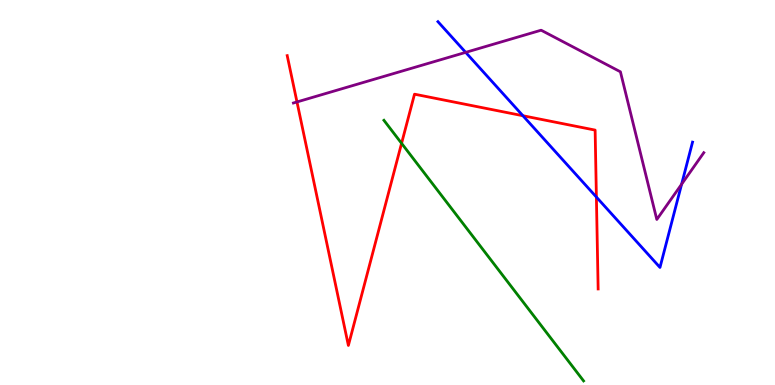[{'lines': ['blue', 'red'], 'intersections': [{'x': 6.75, 'y': 6.99}, {'x': 7.7, 'y': 4.88}]}, {'lines': ['green', 'red'], 'intersections': [{'x': 5.18, 'y': 6.28}]}, {'lines': ['purple', 'red'], 'intersections': [{'x': 3.83, 'y': 7.35}]}, {'lines': ['blue', 'green'], 'intersections': []}, {'lines': ['blue', 'purple'], 'intersections': [{'x': 6.01, 'y': 8.64}, {'x': 8.79, 'y': 5.21}]}, {'lines': ['green', 'purple'], 'intersections': []}]